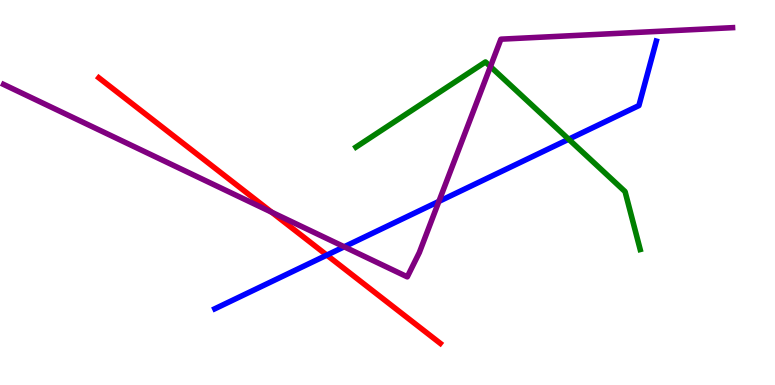[{'lines': ['blue', 'red'], 'intersections': [{'x': 4.22, 'y': 3.37}]}, {'lines': ['green', 'red'], 'intersections': []}, {'lines': ['purple', 'red'], 'intersections': [{'x': 3.51, 'y': 4.49}]}, {'lines': ['blue', 'green'], 'intersections': [{'x': 7.34, 'y': 6.38}]}, {'lines': ['blue', 'purple'], 'intersections': [{'x': 4.44, 'y': 3.59}, {'x': 5.66, 'y': 4.77}]}, {'lines': ['green', 'purple'], 'intersections': [{'x': 6.33, 'y': 8.27}]}]